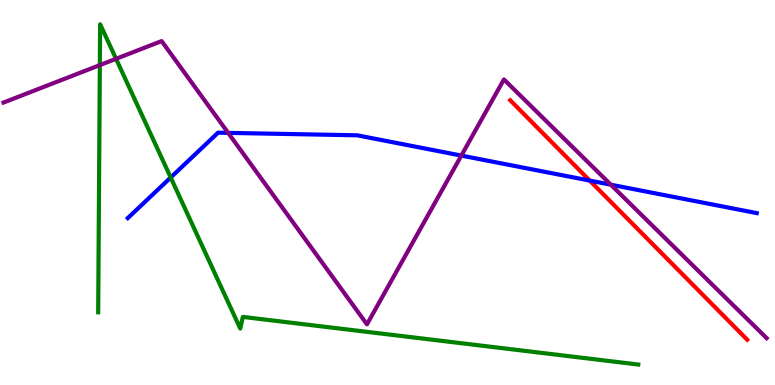[{'lines': ['blue', 'red'], 'intersections': [{'x': 7.61, 'y': 5.31}]}, {'lines': ['green', 'red'], 'intersections': []}, {'lines': ['purple', 'red'], 'intersections': []}, {'lines': ['blue', 'green'], 'intersections': [{'x': 2.2, 'y': 5.39}]}, {'lines': ['blue', 'purple'], 'intersections': [{'x': 2.94, 'y': 6.55}, {'x': 5.95, 'y': 5.96}, {'x': 7.88, 'y': 5.2}]}, {'lines': ['green', 'purple'], 'intersections': [{'x': 1.29, 'y': 8.31}, {'x': 1.5, 'y': 8.47}]}]